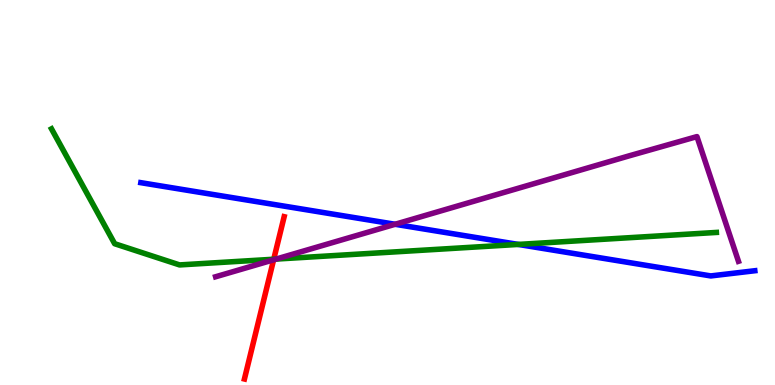[{'lines': ['blue', 'red'], 'intersections': []}, {'lines': ['green', 'red'], 'intersections': [{'x': 3.53, 'y': 3.27}]}, {'lines': ['purple', 'red'], 'intersections': [{'x': 3.53, 'y': 3.25}]}, {'lines': ['blue', 'green'], 'intersections': [{'x': 6.69, 'y': 3.65}]}, {'lines': ['blue', 'purple'], 'intersections': [{'x': 5.1, 'y': 4.17}]}, {'lines': ['green', 'purple'], 'intersections': [{'x': 3.56, 'y': 3.27}]}]